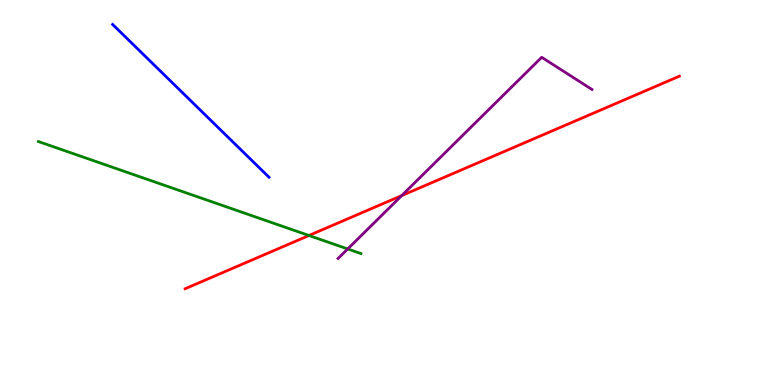[{'lines': ['blue', 'red'], 'intersections': []}, {'lines': ['green', 'red'], 'intersections': [{'x': 3.99, 'y': 3.88}]}, {'lines': ['purple', 'red'], 'intersections': [{'x': 5.18, 'y': 4.92}]}, {'lines': ['blue', 'green'], 'intersections': []}, {'lines': ['blue', 'purple'], 'intersections': []}, {'lines': ['green', 'purple'], 'intersections': [{'x': 4.49, 'y': 3.53}]}]